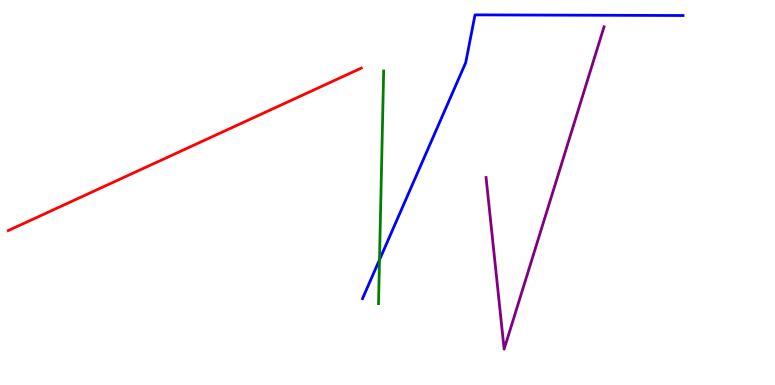[{'lines': ['blue', 'red'], 'intersections': []}, {'lines': ['green', 'red'], 'intersections': []}, {'lines': ['purple', 'red'], 'intersections': []}, {'lines': ['blue', 'green'], 'intersections': [{'x': 4.9, 'y': 3.25}]}, {'lines': ['blue', 'purple'], 'intersections': []}, {'lines': ['green', 'purple'], 'intersections': []}]